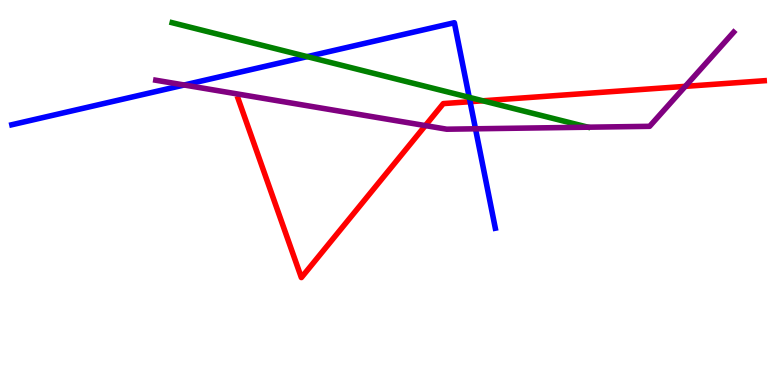[{'lines': ['blue', 'red'], 'intersections': [{'x': 6.07, 'y': 7.36}]}, {'lines': ['green', 'red'], 'intersections': [{'x': 6.23, 'y': 7.38}]}, {'lines': ['purple', 'red'], 'intersections': [{'x': 5.49, 'y': 6.74}, {'x': 8.84, 'y': 7.76}]}, {'lines': ['blue', 'green'], 'intersections': [{'x': 3.96, 'y': 8.53}, {'x': 6.05, 'y': 7.47}]}, {'lines': ['blue', 'purple'], 'intersections': [{'x': 2.38, 'y': 7.79}, {'x': 6.14, 'y': 6.65}]}, {'lines': ['green', 'purple'], 'intersections': []}]